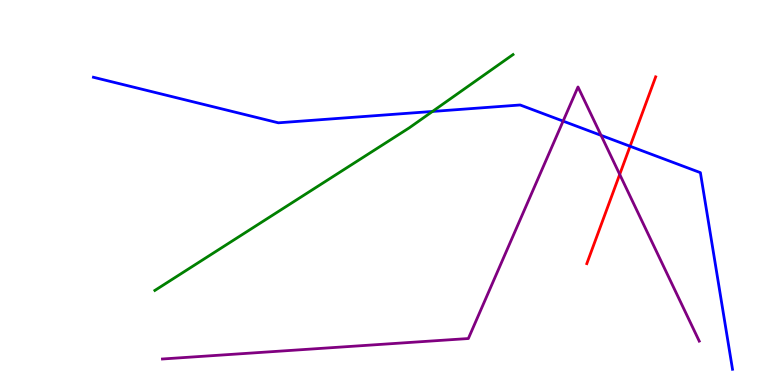[{'lines': ['blue', 'red'], 'intersections': [{'x': 8.13, 'y': 6.2}]}, {'lines': ['green', 'red'], 'intersections': []}, {'lines': ['purple', 'red'], 'intersections': [{'x': 8.0, 'y': 5.47}]}, {'lines': ['blue', 'green'], 'intersections': [{'x': 5.58, 'y': 7.11}]}, {'lines': ['blue', 'purple'], 'intersections': [{'x': 7.27, 'y': 6.85}, {'x': 7.76, 'y': 6.48}]}, {'lines': ['green', 'purple'], 'intersections': []}]